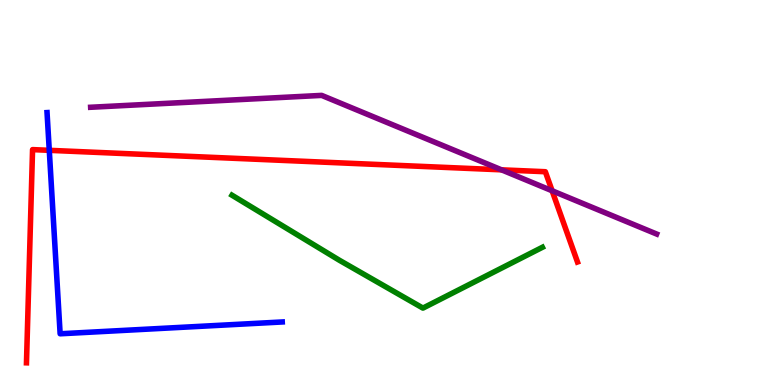[{'lines': ['blue', 'red'], 'intersections': [{'x': 0.636, 'y': 6.1}]}, {'lines': ['green', 'red'], 'intersections': []}, {'lines': ['purple', 'red'], 'intersections': [{'x': 6.47, 'y': 5.59}, {'x': 7.12, 'y': 5.04}]}, {'lines': ['blue', 'green'], 'intersections': []}, {'lines': ['blue', 'purple'], 'intersections': []}, {'lines': ['green', 'purple'], 'intersections': []}]